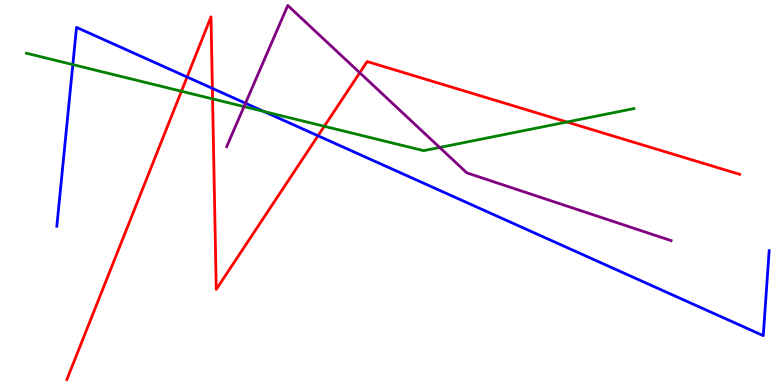[{'lines': ['blue', 'red'], 'intersections': [{'x': 2.41, 'y': 8.0}, {'x': 2.74, 'y': 7.7}, {'x': 4.1, 'y': 6.47}]}, {'lines': ['green', 'red'], 'intersections': [{'x': 2.34, 'y': 7.63}, {'x': 2.74, 'y': 7.43}, {'x': 4.18, 'y': 6.72}, {'x': 7.31, 'y': 6.83}]}, {'lines': ['purple', 'red'], 'intersections': [{'x': 4.64, 'y': 8.11}]}, {'lines': ['blue', 'green'], 'intersections': [{'x': 0.94, 'y': 8.32}, {'x': 3.4, 'y': 7.11}]}, {'lines': ['blue', 'purple'], 'intersections': [{'x': 3.17, 'y': 7.32}]}, {'lines': ['green', 'purple'], 'intersections': [{'x': 3.15, 'y': 7.23}, {'x': 5.67, 'y': 6.17}]}]